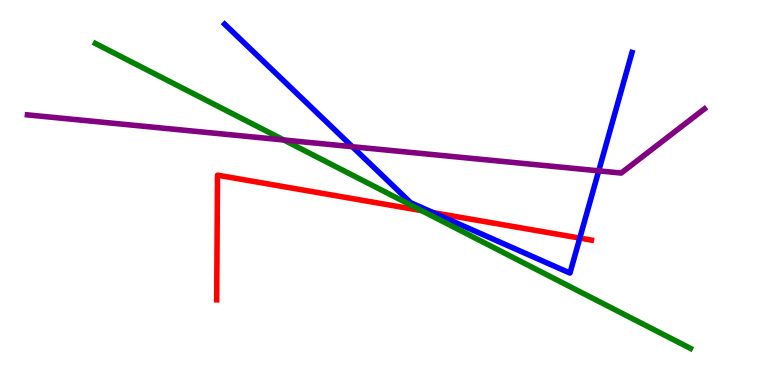[{'lines': ['blue', 'red'], 'intersections': [{'x': 5.59, 'y': 4.48}, {'x': 7.48, 'y': 3.82}]}, {'lines': ['green', 'red'], 'intersections': [{'x': 5.44, 'y': 4.53}]}, {'lines': ['purple', 'red'], 'intersections': []}, {'lines': ['blue', 'green'], 'intersections': []}, {'lines': ['blue', 'purple'], 'intersections': [{'x': 4.55, 'y': 6.19}, {'x': 7.73, 'y': 5.56}]}, {'lines': ['green', 'purple'], 'intersections': [{'x': 3.66, 'y': 6.36}]}]